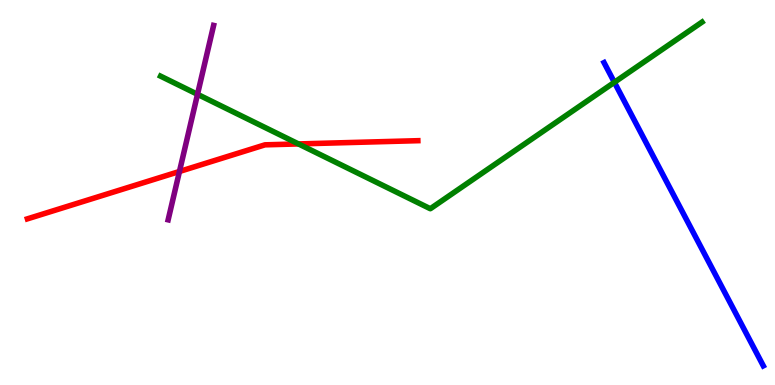[{'lines': ['blue', 'red'], 'intersections': []}, {'lines': ['green', 'red'], 'intersections': [{'x': 3.85, 'y': 6.26}]}, {'lines': ['purple', 'red'], 'intersections': [{'x': 2.32, 'y': 5.55}]}, {'lines': ['blue', 'green'], 'intersections': [{'x': 7.93, 'y': 7.86}]}, {'lines': ['blue', 'purple'], 'intersections': []}, {'lines': ['green', 'purple'], 'intersections': [{'x': 2.55, 'y': 7.55}]}]